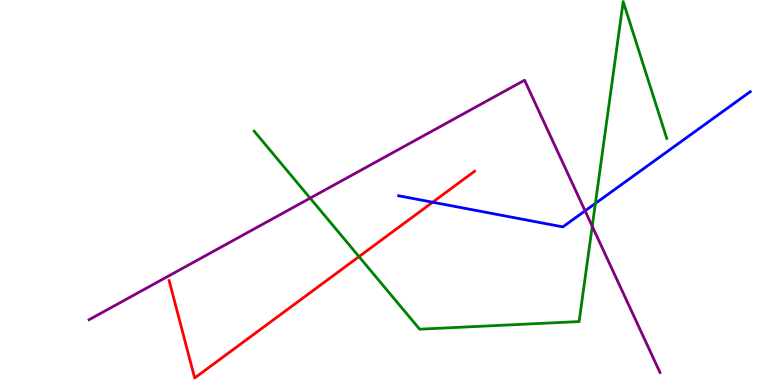[{'lines': ['blue', 'red'], 'intersections': [{'x': 5.58, 'y': 4.75}]}, {'lines': ['green', 'red'], 'intersections': [{'x': 4.63, 'y': 3.33}]}, {'lines': ['purple', 'red'], 'intersections': []}, {'lines': ['blue', 'green'], 'intersections': [{'x': 7.68, 'y': 4.72}]}, {'lines': ['blue', 'purple'], 'intersections': [{'x': 7.55, 'y': 4.52}]}, {'lines': ['green', 'purple'], 'intersections': [{'x': 4.0, 'y': 4.85}, {'x': 7.64, 'y': 4.12}]}]